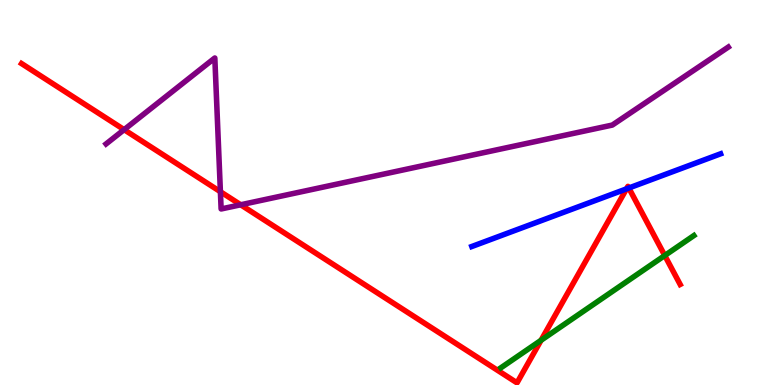[{'lines': ['blue', 'red'], 'intersections': [{'x': 8.08, 'y': 5.09}, {'x': 8.11, 'y': 5.12}]}, {'lines': ['green', 'red'], 'intersections': [{'x': 6.98, 'y': 1.16}, {'x': 8.58, 'y': 3.36}]}, {'lines': ['purple', 'red'], 'intersections': [{'x': 1.6, 'y': 6.63}, {'x': 2.84, 'y': 5.02}, {'x': 3.11, 'y': 4.68}]}, {'lines': ['blue', 'green'], 'intersections': []}, {'lines': ['blue', 'purple'], 'intersections': []}, {'lines': ['green', 'purple'], 'intersections': []}]